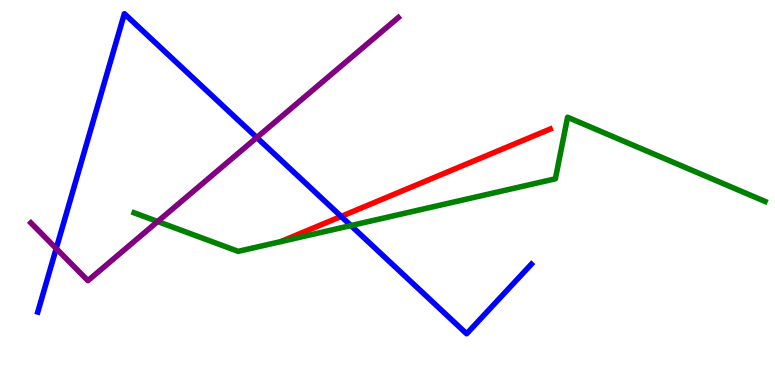[{'lines': ['blue', 'red'], 'intersections': [{'x': 4.4, 'y': 4.38}]}, {'lines': ['green', 'red'], 'intersections': []}, {'lines': ['purple', 'red'], 'intersections': []}, {'lines': ['blue', 'green'], 'intersections': [{'x': 4.53, 'y': 4.14}]}, {'lines': ['blue', 'purple'], 'intersections': [{'x': 0.725, 'y': 3.54}, {'x': 3.31, 'y': 6.43}]}, {'lines': ['green', 'purple'], 'intersections': [{'x': 2.03, 'y': 4.25}]}]